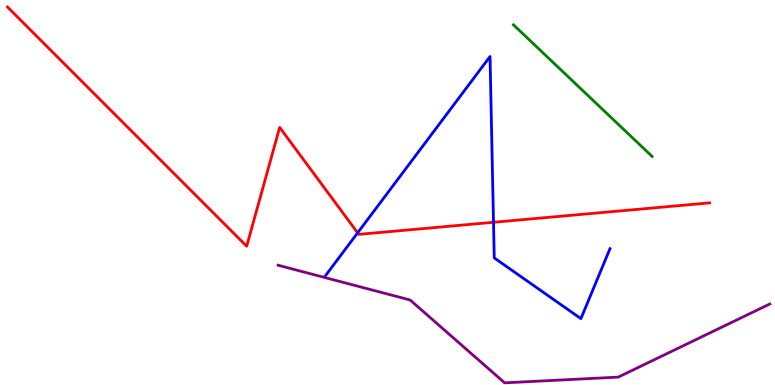[{'lines': ['blue', 'red'], 'intersections': [{'x': 4.61, 'y': 3.95}, {'x': 6.37, 'y': 4.23}]}, {'lines': ['green', 'red'], 'intersections': []}, {'lines': ['purple', 'red'], 'intersections': []}, {'lines': ['blue', 'green'], 'intersections': []}, {'lines': ['blue', 'purple'], 'intersections': []}, {'lines': ['green', 'purple'], 'intersections': []}]